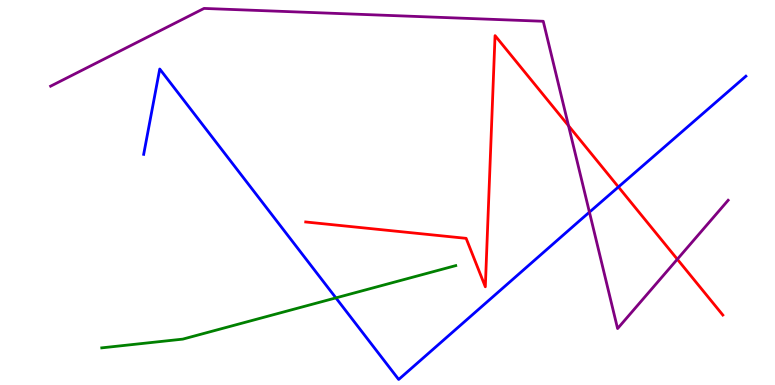[{'lines': ['blue', 'red'], 'intersections': [{'x': 7.98, 'y': 5.14}]}, {'lines': ['green', 'red'], 'intersections': []}, {'lines': ['purple', 'red'], 'intersections': [{'x': 7.34, 'y': 6.73}, {'x': 8.74, 'y': 3.27}]}, {'lines': ['blue', 'green'], 'intersections': [{'x': 4.33, 'y': 2.26}]}, {'lines': ['blue', 'purple'], 'intersections': [{'x': 7.61, 'y': 4.49}]}, {'lines': ['green', 'purple'], 'intersections': []}]